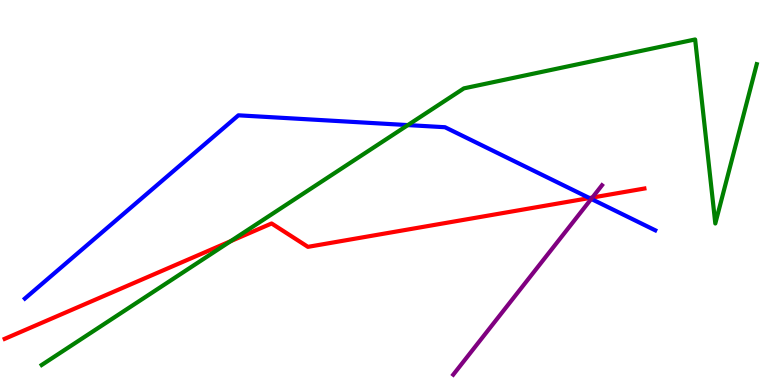[{'lines': ['blue', 'red'], 'intersections': [{'x': 7.61, 'y': 4.86}]}, {'lines': ['green', 'red'], 'intersections': [{'x': 2.98, 'y': 3.74}]}, {'lines': ['purple', 'red'], 'intersections': [{'x': 7.64, 'y': 4.87}]}, {'lines': ['blue', 'green'], 'intersections': [{'x': 5.26, 'y': 6.75}]}, {'lines': ['blue', 'purple'], 'intersections': [{'x': 7.63, 'y': 4.83}]}, {'lines': ['green', 'purple'], 'intersections': []}]